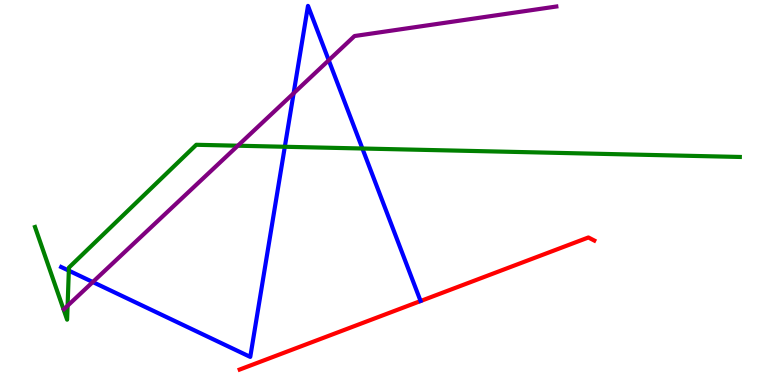[{'lines': ['blue', 'red'], 'intersections': []}, {'lines': ['green', 'red'], 'intersections': []}, {'lines': ['purple', 'red'], 'intersections': []}, {'lines': ['blue', 'green'], 'intersections': [{'x': 0.888, 'y': 2.97}, {'x': 3.68, 'y': 6.19}, {'x': 4.68, 'y': 6.14}]}, {'lines': ['blue', 'purple'], 'intersections': [{'x': 1.2, 'y': 2.67}, {'x': 3.79, 'y': 7.58}, {'x': 4.24, 'y': 8.43}]}, {'lines': ['green', 'purple'], 'intersections': [{'x': 0.872, 'y': 2.06}, {'x': 3.07, 'y': 6.22}]}]